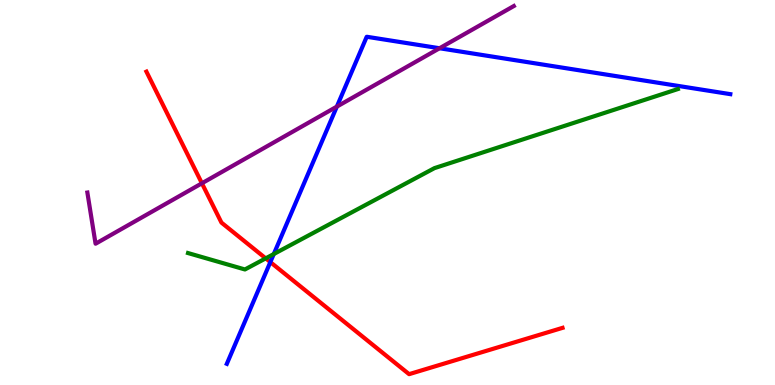[{'lines': ['blue', 'red'], 'intersections': [{'x': 3.49, 'y': 3.19}]}, {'lines': ['green', 'red'], 'intersections': [{'x': 3.43, 'y': 3.29}]}, {'lines': ['purple', 'red'], 'intersections': [{'x': 2.61, 'y': 5.24}]}, {'lines': ['blue', 'green'], 'intersections': [{'x': 3.53, 'y': 3.4}]}, {'lines': ['blue', 'purple'], 'intersections': [{'x': 4.35, 'y': 7.23}, {'x': 5.67, 'y': 8.75}]}, {'lines': ['green', 'purple'], 'intersections': []}]